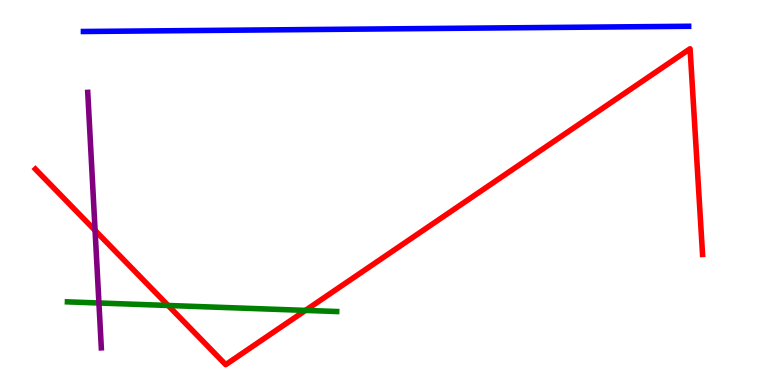[{'lines': ['blue', 'red'], 'intersections': []}, {'lines': ['green', 'red'], 'intersections': [{'x': 2.17, 'y': 2.07}, {'x': 3.94, 'y': 1.94}]}, {'lines': ['purple', 'red'], 'intersections': [{'x': 1.23, 'y': 4.01}]}, {'lines': ['blue', 'green'], 'intersections': []}, {'lines': ['blue', 'purple'], 'intersections': []}, {'lines': ['green', 'purple'], 'intersections': [{'x': 1.28, 'y': 2.13}]}]